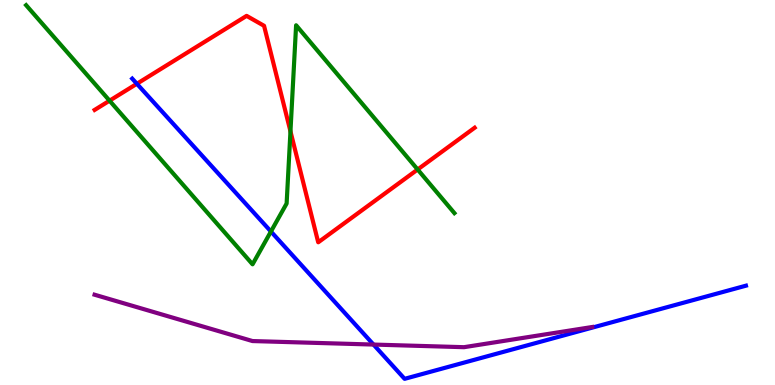[{'lines': ['blue', 'red'], 'intersections': [{'x': 1.77, 'y': 7.82}]}, {'lines': ['green', 'red'], 'intersections': [{'x': 1.41, 'y': 7.38}, {'x': 3.75, 'y': 6.59}, {'x': 5.39, 'y': 5.6}]}, {'lines': ['purple', 'red'], 'intersections': []}, {'lines': ['blue', 'green'], 'intersections': [{'x': 3.5, 'y': 3.99}]}, {'lines': ['blue', 'purple'], 'intersections': [{'x': 4.82, 'y': 1.05}]}, {'lines': ['green', 'purple'], 'intersections': []}]